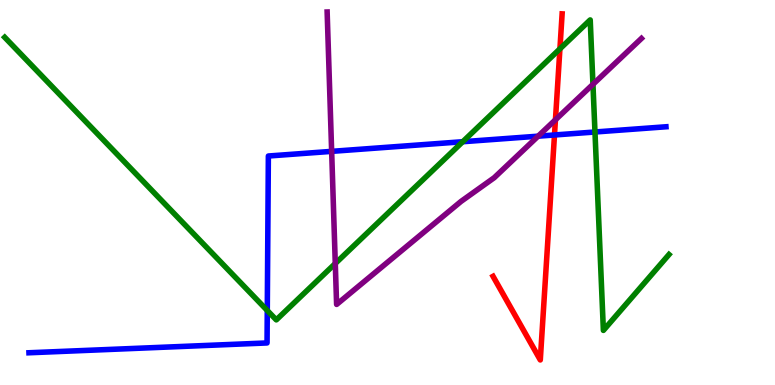[{'lines': ['blue', 'red'], 'intersections': [{'x': 7.15, 'y': 6.49}]}, {'lines': ['green', 'red'], 'intersections': [{'x': 7.22, 'y': 8.73}]}, {'lines': ['purple', 'red'], 'intersections': [{'x': 7.17, 'y': 6.89}]}, {'lines': ['blue', 'green'], 'intersections': [{'x': 3.45, 'y': 1.94}, {'x': 5.97, 'y': 6.32}, {'x': 7.68, 'y': 6.57}]}, {'lines': ['blue', 'purple'], 'intersections': [{'x': 4.28, 'y': 6.07}, {'x': 6.94, 'y': 6.46}]}, {'lines': ['green', 'purple'], 'intersections': [{'x': 4.33, 'y': 3.16}, {'x': 7.65, 'y': 7.81}]}]